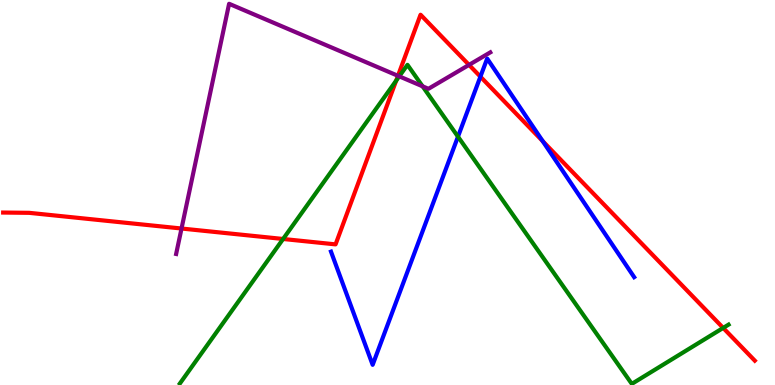[{'lines': ['blue', 'red'], 'intersections': [{'x': 6.2, 'y': 8.01}, {'x': 7.0, 'y': 6.33}]}, {'lines': ['green', 'red'], 'intersections': [{'x': 3.65, 'y': 3.79}, {'x': 5.11, 'y': 7.9}, {'x': 9.33, 'y': 1.48}]}, {'lines': ['purple', 'red'], 'intersections': [{'x': 2.34, 'y': 4.06}, {'x': 5.13, 'y': 8.03}, {'x': 6.05, 'y': 8.31}]}, {'lines': ['blue', 'green'], 'intersections': [{'x': 5.91, 'y': 6.45}]}, {'lines': ['blue', 'purple'], 'intersections': []}, {'lines': ['green', 'purple'], 'intersections': [{'x': 5.15, 'y': 8.02}, {'x': 5.45, 'y': 7.76}]}]